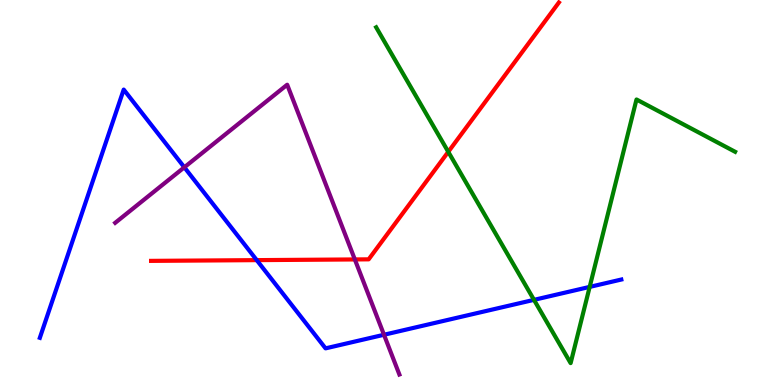[{'lines': ['blue', 'red'], 'intersections': [{'x': 3.31, 'y': 3.24}]}, {'lines': ['green', 'red'], 'intersections': [{'x': 5.78, 'y': 6.06}]}, {'lines': ['purple', 'red'], 'intersections': [{'x': 4.58, 'y': 3.26}]}, {'lines': ['blue', 'green'], 'intersections': [{'x': 6.89, 'y': 2.21}, {'x': 7.61, 'y': 2.55}]}, {'lines': ['blue', 'purple'], 'intersections': [{'x': 2.38, 'y': 5.65}, {'x': 4.95, 'y': 1.3}]}, {'lines': ['green', 'purple'], 'intersections': []}]